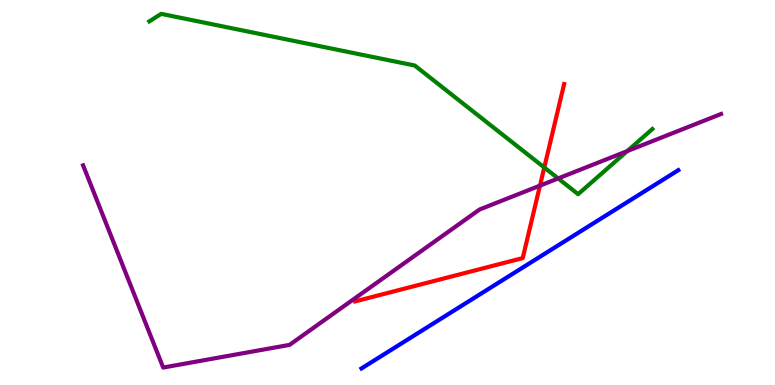[{'lines': ['blue', 'red'], 'intersections': []}, {'lines': ['green', 'red'], 'intersections': [{'x': 7.02, 'y': 5.65}]}, {'lines': ['purple', 'red'], 'intersections': [{'x': 6.97, 'y': 5.18}]}, {'lines': ['blue', 'green'], 'intersections': []}, {'lines': ['blue', 'purple'], 'intersections': []}, {'lines': ['green', 'purple'], 'intersections': [{'x': 7.2, 'y': 5.37}, {'x': 8.09, 'y': 6.08}]}]